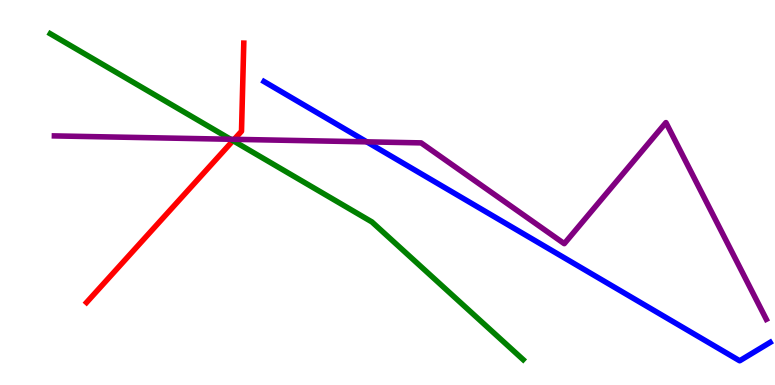[{'lines': ['blue', 'red'], 'intersections': []}, {'lines': ['green', 'red'], 'intersections': [{'x': 3.01, 'y': 6.35}]}, {'lines': ['purple', 'red'], 'intersections': [{'x': 3.02, 'y': 6.38}]}, {'lines': ['blue', 'green'], 'intersections': []}, {'lines': ['blue', 'purple'], 'intersections': [{'x': 4.73, 'y': 6.32}]}, {'lines': ['green', 'purple'], 'intersections': [{'x': 2.98, 'y': 6.38}]}]